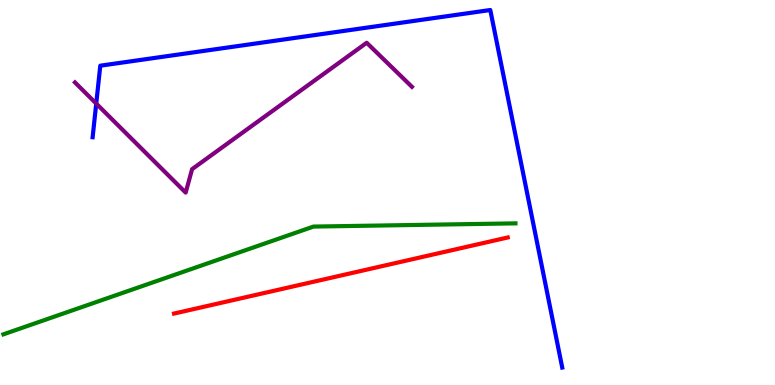[{'lines': ['blue', 'red'], 'intersections': []}, {'lines': ['green', 'red'], 'intersections': []}, {'lines': ['purple', 'red'], 'intersections': []}, {'lines': ['blue', 'green'], 'intersections': []}, {'lines': ['blue', 'purple'], 'intersections': [{'x': 1.24, 'y': 7.31}]}, {'lines': ['green', 'purple'], 'intersections': []}]